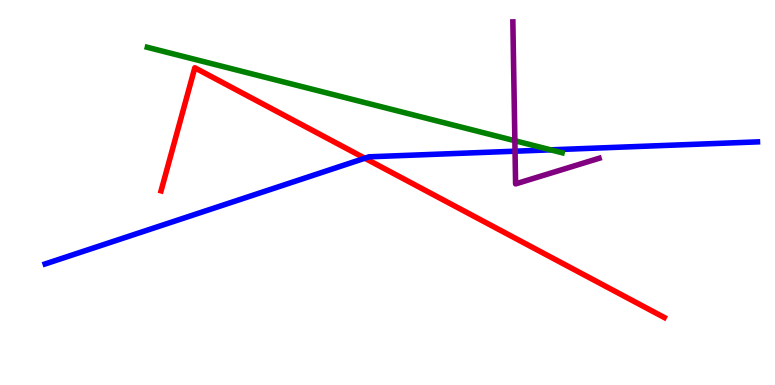[{'lines': ['blue', 'red'], 'intersections': [{'x': 4.71, 'y': 5.89}]}, {'lines': ['green', 'red'], 'intersections': []}, {'lines': ['purple', 'red'], 'intersections': []}, {'lines': ['blue', 'green'], 'intersections': [{'x': 7.11, 'y': 6.11}]}, {'lines': ['blue', 'purple'], 'intersections': [{'x': 6.65, 'y': 6.07}]}, {'lines': ['green', 'purple'], 'intersections': [{'x': 6.64, 'y': 6.34}]}]